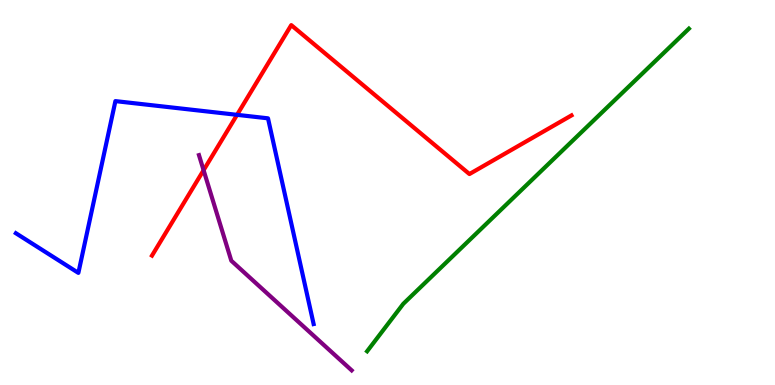[{'lines': ['blue', 'red'], 'intersections': [{'x': 3.06, 'y': 7.02}]}, {'lines': ['green', 'red'], 'intersections': []}, {'lines': ['purple', 'red'], 'intersections': [{'x': 2.63, 'y': 5.58}]}, {'lines': ['blue', 'green'], 'intersections': []}, {'lines': ['blue', 'purple'], 'intersections': []}, {'lines': ['green', 'purple'], 'intersections': []}]